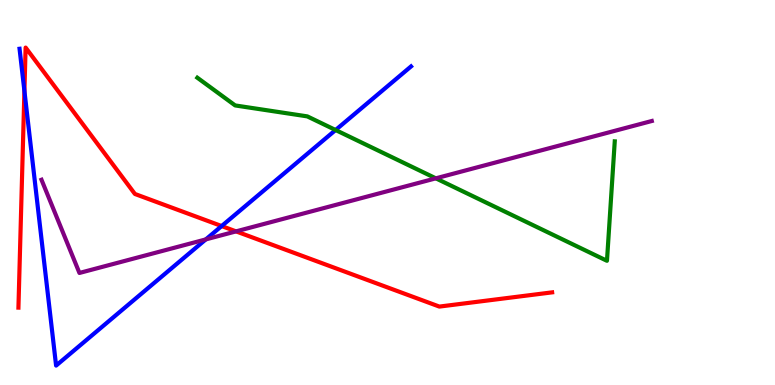[{'lines': ['blue', 'red'], 'intersections': [{'x': 0.315, 'y': 7.64}, {'x': 2.86, 'y': 4.13}]}, {'lines': ['green', 'red'], 'intersections': []}, {'lines': ['purple', 'red'], 'intersections': [{'x': 3.05, 'y': 3.99}]}, {'lines': ['blue', 'green'], 'intersections': [{'x': 4.33, 'y': 6.62}]}, {'lines': ['blue', 'purple'], 'intersections': [{'x': 2.66, 'y': 3.78}]}, {'lines': ['green', 'purple'], 'intersections': [{'x': 5.62, 'y': 5.37}]}]